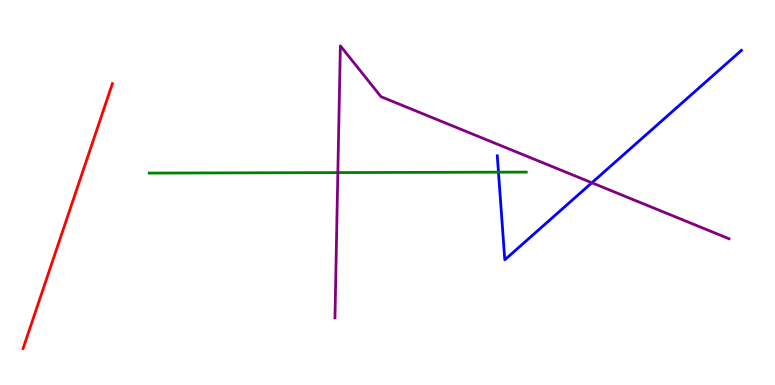[{'lines': ['blue', 'red'], 'intersections': []}, {'lines': ['green', 'red'], 'intersections': []}, {'lines': ['purple', 'red'], 'intersections': []}, {'lines': ['blue', 'green'], 'intersections': [{'x': 6.43, 'y': 5.53}]}, {'lines': ['blue', 'purple'], 'intersections': [{'x': 7.64, 'y': 5.25}]}, {'lines': ['green', 'purple'], 'intersections': [{'x': 4.36, 'y': 5.52}]}]